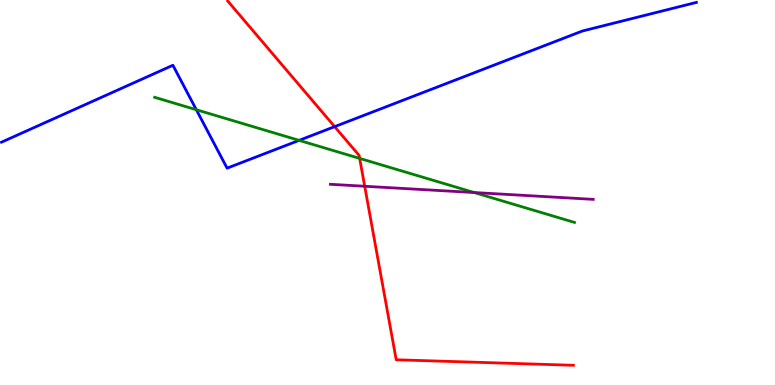[{'lines': ['blue', 'red'], 'intersections': [{'x': 4.32, 'y': 6.71}]}, {'lines': ['green', 'red'], 'intersections': [{'x': 4.64, 'y': 5.89}]}, {'lines': ['purple', 'red'], 'intersections': [{'x': 4.71, 'y': 5.16}]}, {'lines': ['blue', 'green'], 'intersections': [{'x': 2.53, 'y': 7.15}, {'x': 3.86, 'y': 6.35}]}, {'lines': ['blue', 'purple'], 'intersections': []}, {'lines': ['green', 'purple'], 'intersections': [{'x': 6.12, 'y': 5.0}]}]